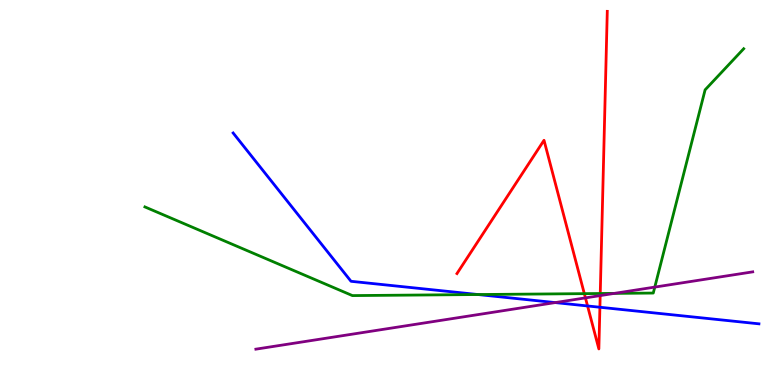[{'lines': ['blue', 'red'], 'intersections': [{'x': 7.58, 'y': 2.05}, {'x': 7.74, 'y': 2.02}]}, {'lines': ['green', 'red'], 'intersections': [{'x': 7.54, 'y': 2.37}, {'x': 7.75, 'y': 2.38}]}, {'lines': ['purple', 'red'], 'intersections': [{'x': 7.55, 'y': 2.26}, {'x': 7.74, 'y': 2.32}]}, {'lines': ['blue', 'green'], 'intersections': [{'x': 6.17, 'y': 2.35}]}, {'lines': ['blue', 'purple'], 'intersections': [{'x': 7.16, 'y': 2.14}]}, {'lines': ['green', 'purple'], 'intersections': [{'x': 7.93, 'y': 2.38}, {'x': 8.45, 'y': 2.54}]}]